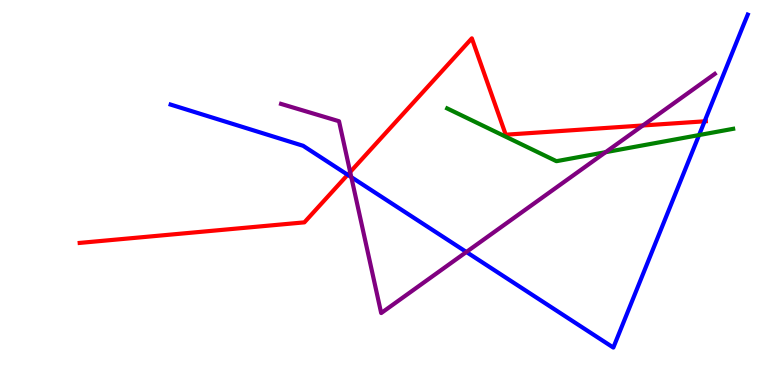[{'lines': ['blue', 'red'], 'intersections': [{'x': 4.49, 'y': 5.46}, {'x': 9.09, 'y': 6.85}]}, {'lines': ['green', 'red'], 'intersections': []}, {'lines': ['purple', 'red'], 'intersections': [{'x': 4.52, 'y': 5.53}, {'x': 8.3, 'y': 6.74}]}, {'lines': ['blue', 'green'], 'intersections': [{'x': 9.02, 'y': 6.49}]}, {'lines': ['blue', 'purple'], 'intersections': [{'x': 4.53, 'y': 5.4}, {'x': 6.02, 'y': 3.45}]}, {'lines': ['green', 'purple'], 'intersections': [{'x': 7.81, 'y': 6.05}]}]